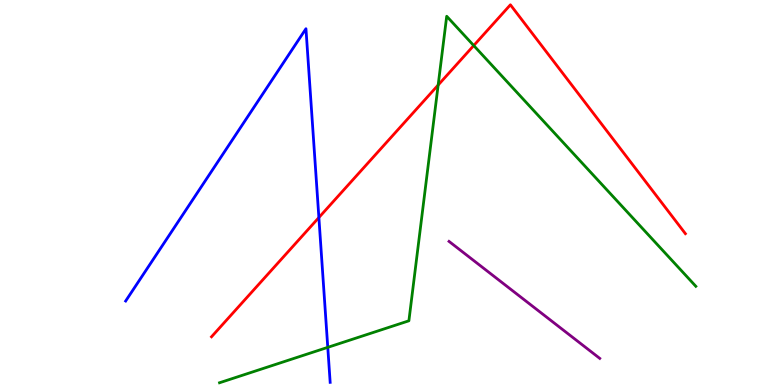[{'lines': ['blue', 'red'], 'intersections': [{'x': 4.11, 'y': 4.35}]}, {'lines': ['green', 'red'], 'intersections': [{'x': 5.65, 'y': 7.79}, {'x': 6.11, 'y': 8.82}]}, {'lines': ['purple', 'red'], 'intersections': []}, {'lines': ['blue', 'green'], 'intersections': [{'x': 4.23, 'y': 0.978}]}, {'lines': ['blue', 'purple'], 'intersections': []}, {'lines': ['green', 'purple'], 'intersections': []}]